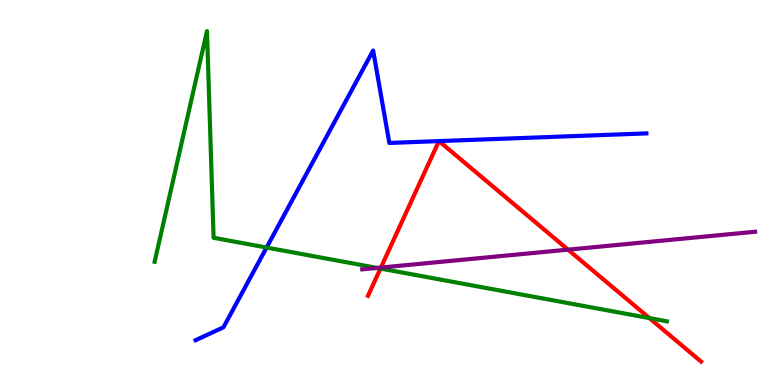[{'lines': ['blue', 'red'], 'intersections': [{'x': 5.66, 'y': 6.33}, {'x': 5.66, 'y': 6.34}]}, {'lines': ['green', 'red'], 'intersections': [{'x': 4.91, 'y': 3.03}, {'x': 8.38, 'y': 1.74}]}, {'lines': ['purple', 'red'], 'intersections': [{'x': 4.92, 'y': 3.05}, {'x': 7.33, 'y': 3.52}]}, {'lines': ['blue', 'green'], 'intersections': [{'x': 3.44, 'y': 3.57}]}, {'lines': ['blue', 'purple'], 'intersections': []}, {'lines': ['green', 'purple'], 'intersections': [{'x': 4.87, 'y': 3.04}]}]